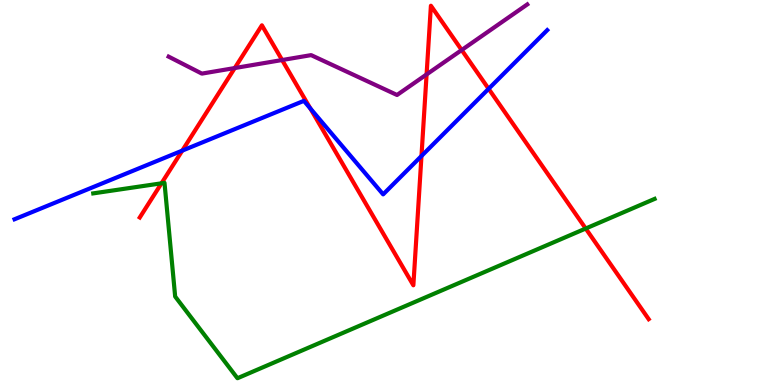[{'lines': ['blue', 'red'], 'intersections': [{'x': 2.35, 'y': 6.09}, {'x': 4.0, 'y': 7.18}, {'x': 5.44, 'y': 5.95}, {'x': 6.3, 'y': 7.69}]}, {'lines': ['green', 'red'], 'intersections': [{'x': 2.08, 'y': 5.24}, {'x': 7.56, 'y': 4.06}]}, {'lines': ['purple', 'red'], 'intersections': [{'x': 3.03, 'y': 8.23}, {'x': 3.64, 'y': 8.44}, {'x': 5.5, 'y': 8.07}, {'x': 5.96, 'y': 8.7}]}, {'lines': ['blue', 'green'], 'intersections': []}, {'lines': ['blue', 'purple'], 'intersections': []}, {'lines': ['green', 'purple'], 'intersections': []}]